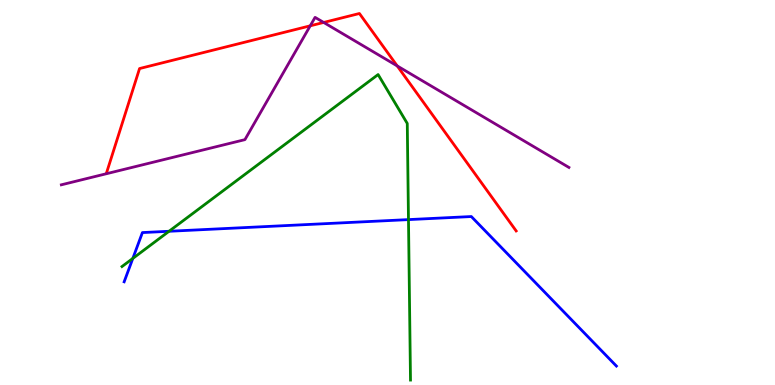[{'lines': ['blue', 'red'], 'intersections': []}, {'lines': ['green', 'red'], 'intersections': []}, {'lines': ['purple', 'red'], 'intersections': [{'x': 4.0, 'y': 9.33}, {'x': 4.18, 'y': 9.42}, {'x': 5.13, 'y': 8.29}]}, {'lines': ['blue', 'green'], 'intersections': [{'x': 1.71, 'y': 3.29}, {'x': 2.18, 'y': 3.99}, {'x': 5.27, 'y': 4.3}]}, {'lines': ['blue', 'purple'], 'intersections': []}, {'lines': ['green', 'purple'], 'intersections': []}]